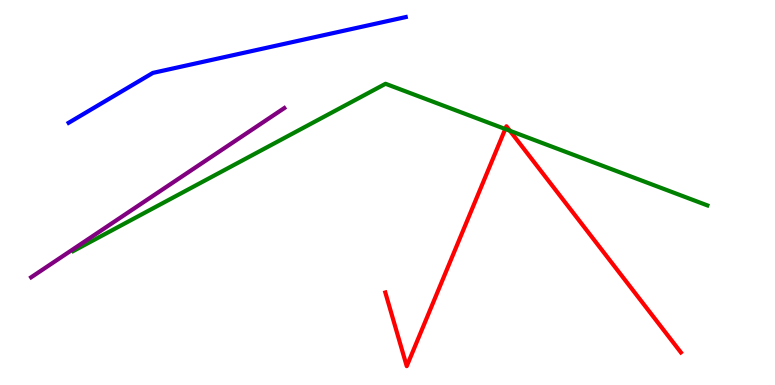[{'lines': ['blue', 'red'], 'intersections': []}, {'lines': ['green', 'red'], 'intersections': [{'x': 6.52, 'y': 6.65}, {'x': 6.58, 'y': 6.6}]}, {'lines': ['purple', 'red'], 'intersections': []}, {'lines': ['blue', 'green'], 'intersections': []}, {'lines': ['blue', 'purple'], 'intersections': []}, {'lines': ['green', 'purple'], 'intersections': []}]